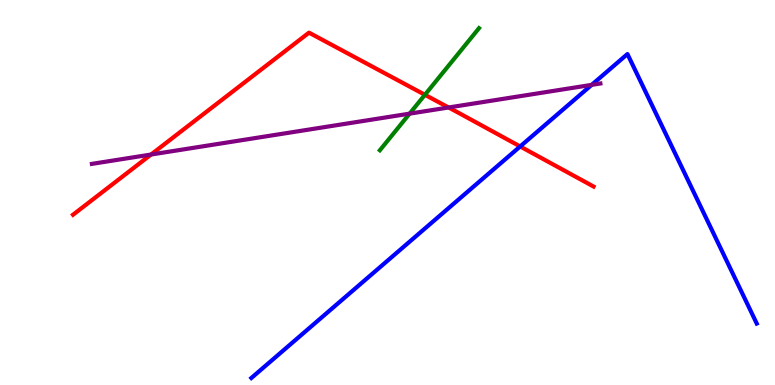[{'lines': ['blue', 'red'], 'intersections': [{'x': 6.71, 'y': 6.2}]}, {'lines': ['green', 'red'], 'intersections': [{'x': 5.48, 'y': 7.54}]}, {'lines': ['purple', 'red'], 'intersections': [{'x': 1.95, 'y': 5.99}, {'x': 5.79, 'y': 7.21}]}, {'lines': ['blue', 'green'], 'intersections': []}, {'lines': ['blue', 'purple'], 'intersections': [{'x': 7.63, 'y': 7.8}]}, {'lines': ['green', 'purple'], 'intersections': [{'x': 5.29, 'y': 7.05}]}]